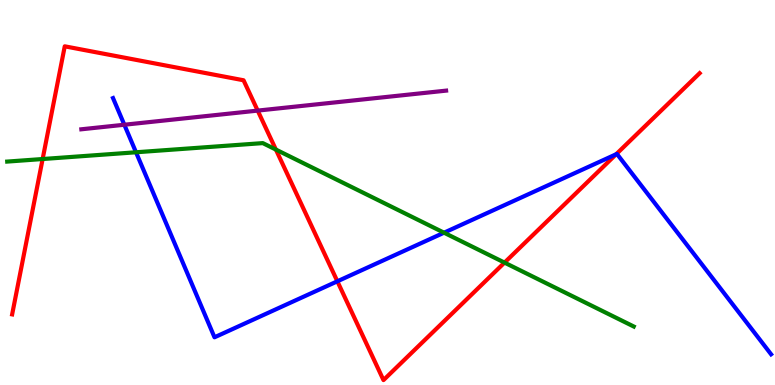[{'lines': ['blue', 'red'], 'intersections': [{'x': 4.35, 'y': 2.69}, {'x': 7.95, 'y': 5.99}]}, {'lines': ['green', 'red'], 'intersections': [{'x': 0.55, 'y': 5.87}, {'x': 3.56, 'y': 6.11}, {'x': 6.51, 'y': 3.18}]}, {'lines': ['purple', 'red'], 'intersections': [{'x': 3.33, 'y': 7.13}]}, {'lines': ['blue', 'green'], 'intersections': [{'x': 1.75, 'y': 6.04}, {'x': 5.73, 'y': 3.96}]}, {'lines': ['blue', 'purple'], 'intersections': [{'x': 1.6, 'y': 6.76}]}, {'lines': ['green', 'purple'], 'intersections': []}]